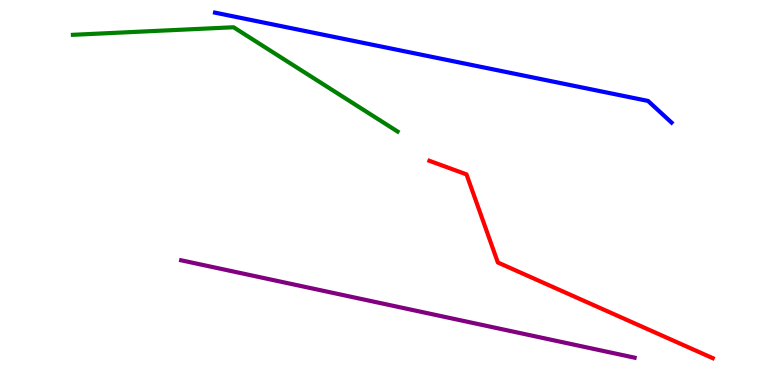[{'lines': ['blue', 'red'], 'intersections': []}, {'lines': ['green', 'red'], 'intersections': []}, {'lines': ['purple', 'red'], 'intersections': []}, {'lines': ['blue', 'green'], 'intersections': []}, {'lines': ['blue', 'purple'], 'intersections': []}, {'lines': ['green', 'purple'], 'intersections': []}]